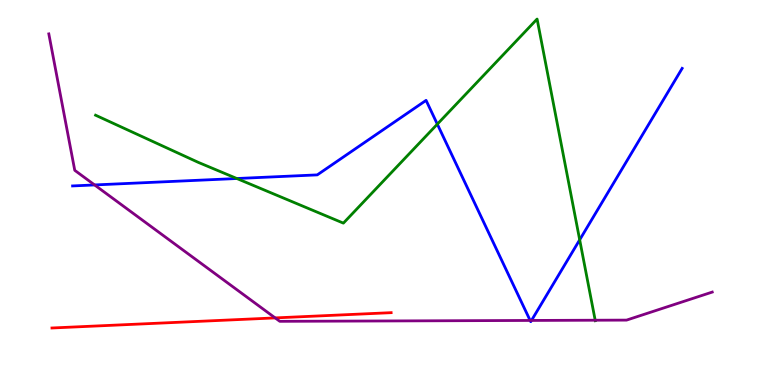[{'lines': ['blue', 'red'], 'intersections': []}, {'lines': ['green', 'red'], 'intersections': []}, {'lines': ['purple', 'red'], 'intersections': [{'x': 3.55, 'y': 1.74}]}, {'lines': ['blue', 'green'], 'intersections': [{'x': 3.06, 'y': 5.36}, {'x': 5.64, 'y': 6.78}, {'x': 7.48, 'y': 3.77}]}, {'lines': ['blue', 'purple'], 'intersections': [{'x': 1.22, 'y': 5.2}, {'x': 6.84, 'y': 1.68}, {'x': 6.86, 'y': 1.68}]}, {'lines': ['green', 'purple'], 'intersections': [{'x': 7.68, 'y': 1.68}]}]